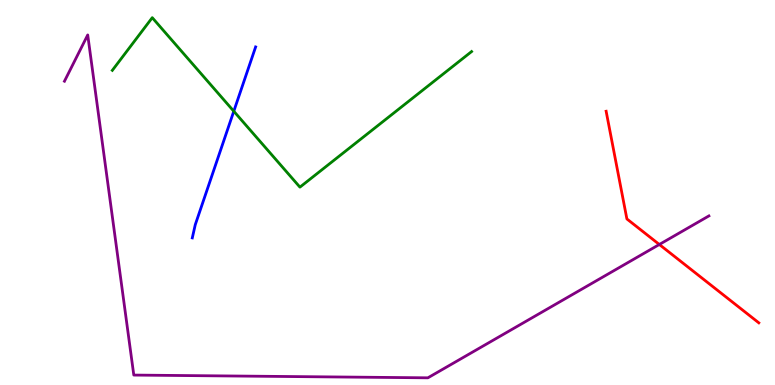[{'lines': ['blue', 'red'], 'intersections': []}, {'lines': ['green', 'red'], 'intersections': []}, {'lines': ['purple', 'red'], 'intersections': [{'x': 8.51, 'y': 3.65}]}, {'lines': ['blue', 'green'], 'intersections': [{'x': 3.02, 'y': 7.11}]}, {'lines': ['blue', 'purple'], 'intersections': []}, {'lines': ['green', 'purple'], 'intersections': []}]